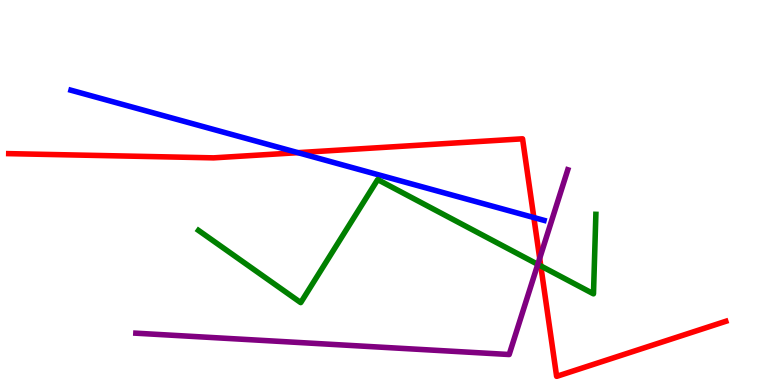[{'lines': ['blue', 'red'], 'intersections': [{'x': 3.84, 'y': 6.03}, {'x': 6.89, 'y': 4.35}]}, {'lines': ['green', 'red'], 'intersections': [{'x': 6.98, 'y': 3.09}]}, {'lines': ['purple', 'red'], 'intersections': [{'x': 6.96, 'y': 3.29}]}, {'lines': ['blue', 'green'], 'intersections': []}, {'lines': ['blue', 'purple'], 'intersections': []}, {'lines': ['green', 'purple'], 'intersections': [{'x': 6.94, 'y': 3.13}]}]